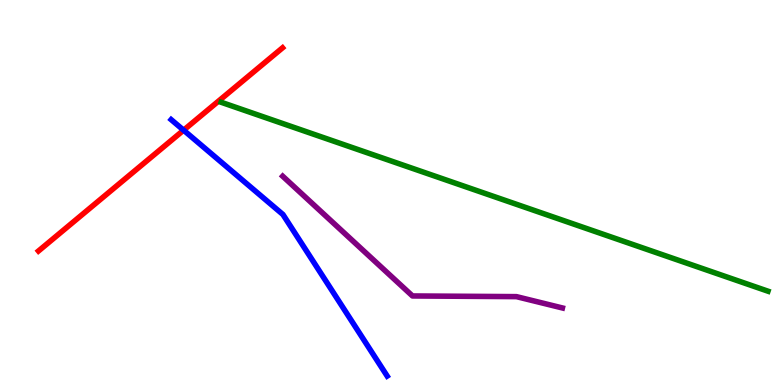[{'lines': ['blue', 'red'], 'intersections': [{'x': 2.37, 'y': 6.62}]}, {'lines': ['green', 'red'], 'intersections': []}, {'lines': ['purple', 'red'], 'intersections': []}, {'lines': ['blue', 'green'], 'intersections': []}, {'lines': ['blue', 'purple'], 'intersections': []}, {'lines': ['green', 'purple'], 'intersections': []}]